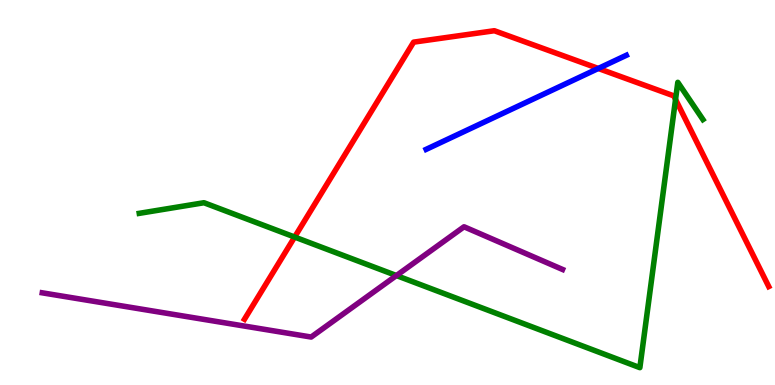[{'lines': ['blue', 'red'], 'intersections': [{'x': 7.72, 'y': 8.22}]}, {'lines': ['green', 'red'], 'intersections': [{'x': 3.8, 'y': 3.84}, {'x': 8.72, 'y': 7.42}]}, {'lines': ['purple', 'red'], 'intersections': []}, {'lines': ['blue', 'green'], 'intersections': []}, {'lines': ['blue', 'purple'], 'intersections': []}, {'lines': ['green', 'purple'], 'intersections': [{'x': 5.12, 'y': 2.84}]}]